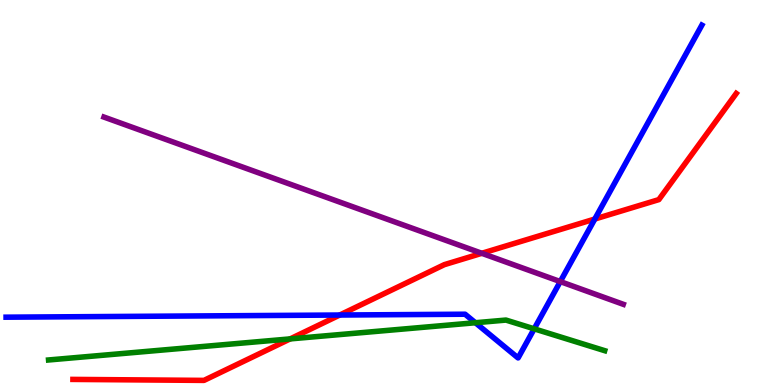[{'lines': ['blue', 'red'], 'intersections': [{'x': 4.38, 'y': 1.82}, {'x': 7.68, 'y': 4.31}]}, {'lines': ['green', 'red'], 'intersections': [{'x': 3.74, 'y': 1.2}]}, {'lines': ['purple', 'red'], 'intersections': [{'x': 6.22, 'y': 3.42}]}, {'lines': ['blue', 'green'], 'intersections': [{'x': 6.13, 'y': 1.62}, {'x': 6.89, 'y': 1.46}]}, {'lines': ['blue', 'purple'], 'intersections': [{'x': 7.23, 'y': 2.69}]}, {'lines': ['green', 'purple'], 'intersections': []}]